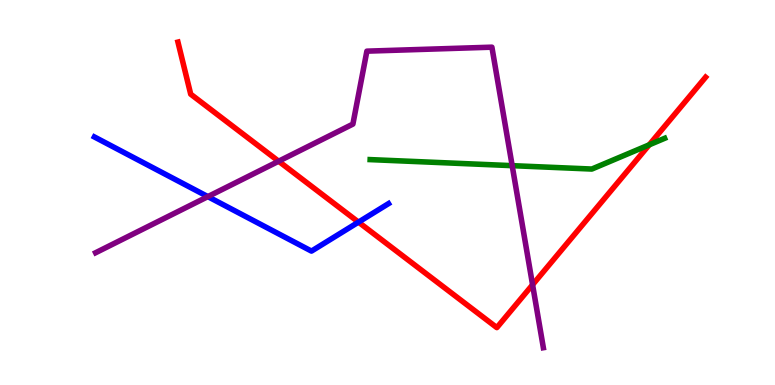[{'lines': ['blue', 'red'], 'intersections': [{'x': 4.63, 'y': 4.23}]}, {'lines': ['green', 'red'], 'intersections': [{'x': 8.38, 'y': 6.24}]}, {'lines': ['purple', 'red'], 'intersections': [{'x': 3.6, 'y': 5.81}, {'x': 6.87, 'y': 2.6}]}, {'lines': ['blue', 'green'], 'intersections': []}, {'lines': ['blue', 'purple'], 'intersections': [{'x': 2.68, 'y': 4.89}]}, {'lines': ['green', 'purple'], 'intersections': [{'x': 6.61, 'y': 5.7}]}]